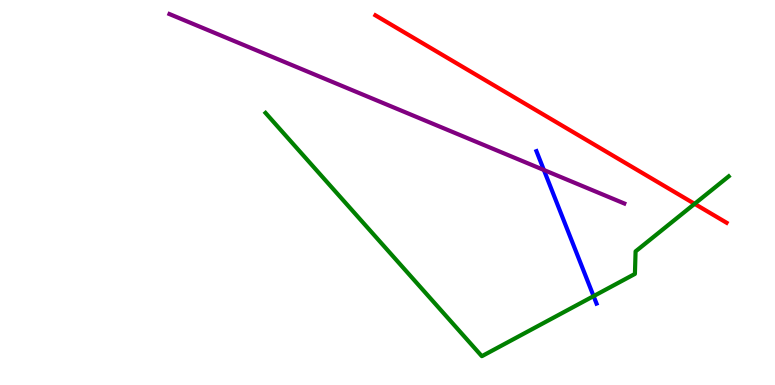[{'lines': ['blue', 'red'], 'intersections': []}, {'lines': ['green', 'red'], 'intersections': [{'x': 8.96, 'y': 4.71}]}, {'lines': ['purple', 'red'], 'intersections': []}, {'lines': ['blue', 'green'], 'intersections': [{'x': 7.66, 'y': 2.31}]}, {'lines': ['blue', 'purple'], 'intersections': [{'x': 7.02, 'y': 5.58}]}, {'lines': ['green', 'purple'], 'intersections': []}]